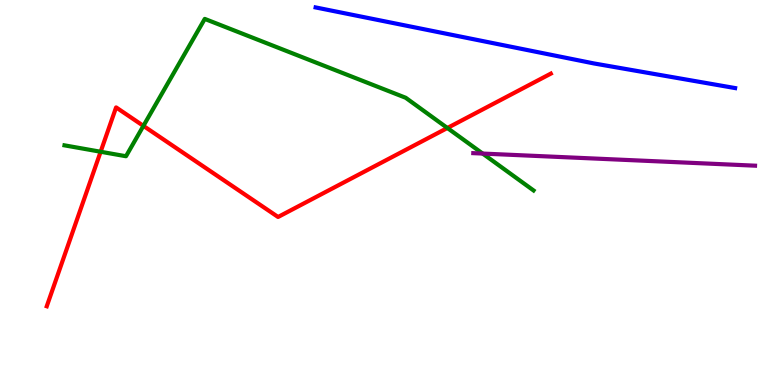[{'lines': ['blue', 'red'], 'intersections': []}, {'lines': ['green', 'red'], 'intersections': [{'x': 1.3, 'y': 6.06}, {'x': 1.85, 'y': 6.73}, {'x': 5.77, 'y': 6.68}]}, {'lines': ['purple', 'red'], 'intersections': []}, {'lines': ['blue', 'green'], 'intersections': []}, {'lines': ['blue', 'purple'], 'intersections': []}, {'lines': ['green', 'purple'], 'intersections': [{'x': 6.23, 'y': 6.01}]}]